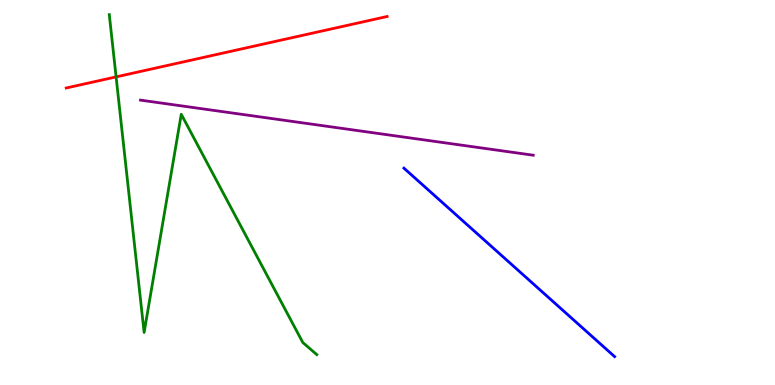[{'lines': ['blue', 'red'], 'intersections': []}, {'lines': ['green', 'red'], 'intersections': [{'x': 1.5, 'y': 8.0}]}, {'lines': ['purple', 'red'], 'intersections': []}, {'lines': ['blue', 'green'], 'intersections': []}, {'lines': ['blue', 'purple'], 'intersections': []}, {'lines': ['green', 'purple'], 'intersections': []}]